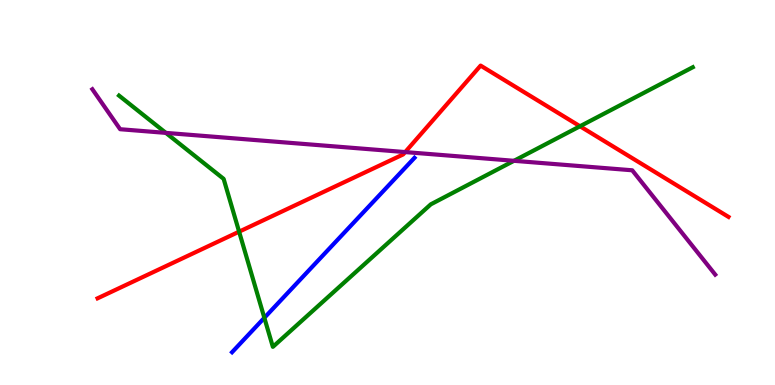[{'lines': ['blue', 'red'], 'intersections': []}, {'lines': ['green', 'red'], 'intersections': [{'x': 3.09, 'y': 3.98}, {'x': 7.48, 'y': 6.72}]}, {'lines': ['purple', 'red'], 'intersections': [{'x': 5.23, 'y': 6.05}]}, {'lines': ['blue', 'green'], 'intersections': [{'x': 3.41, 'y': 1.74}]}, {'lines': ['blue', 'purple'], 'intersections': []}, {'lines': ['green', 'purple'], 'intersections': [{'x': 2.14, 'y': 6.55}, {'x': 6.63, 'y': 5.82}]}]